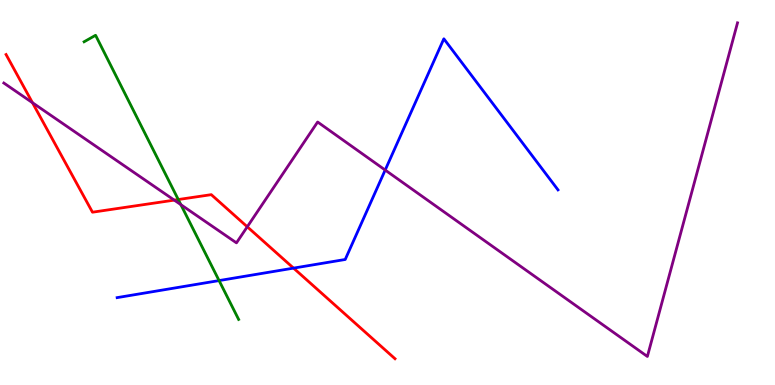[{'lines': ['blue', 'red'], 'intersections': [{'x': 3.79, 'y': 3.04}]}, {'lines': ['green', 'red'], 'intersections': [{'x': 2.3, 'y': 4.82}]}, {'lines': ['purple', 'red'], 'intersections': [{'x': 0.419, 'y': 7.33}, {'x': 2.25, 'y': 4.8}, {'x': 3.19, 'y': 4.11}]}, {'lines': ['blue', 'green'], 'intersections': [{'x': 2.83, 'y': 2.71}]}, {'lines': ['blue', 'purple'], 'intersections': [{'x': 4.97, 'y': 5.58}]}, {'lines': ['green', 'purple'], 'intersections': [{'x': 2.33, 'y': 4.68}]}]